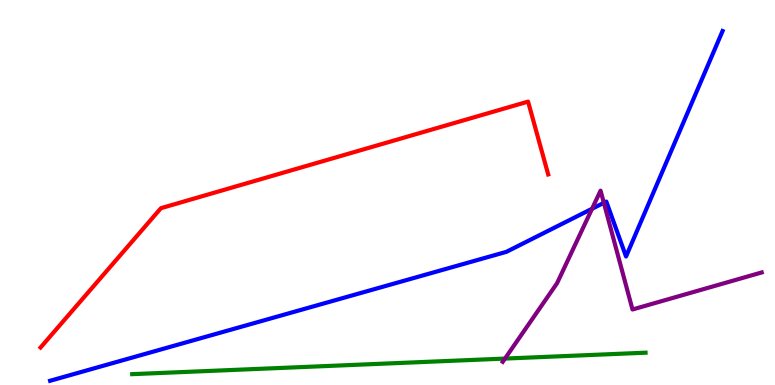[{'lines': ['blue', 'red'], 'intersections': []}, {'lines': ['green', 'red'], 'intersections': []}, {'lines': ['purple', 'red'], 'intersections': []}, {'lines': ['blue', 'green'], 'intersections': []}, {'lines': ['blue', 'purple'], 'intersections': [{'x': 7.64, 'y': 4.58}, {'x': 7.79, 'y': 4.73}]}, {'lines': ['green', 'purple'], 'intersections': [{'x': 6.52, 'y': 0.686}]}]